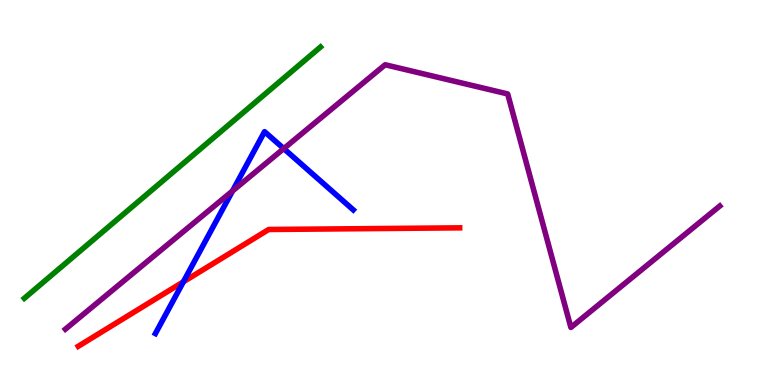[{'lines': ['blue', 'red'], 'intersections': [{'x': 2.37, 'y': 2.68}]}, {'lines': ['green', 'red'], 'intersections': []}, {'lines': ['purple', 'red'], 'intersections': []}, {'lines': ['blue', 'green'], 'intersections': []}, {'lines': ['blue', 'purple'], 'intersections': [{'x': 3.0, 'y': 5.04}, {'x': 3.66, 'y': 6.14}]}, {'lines': ['green', 'purple'], 'intersections': []}]